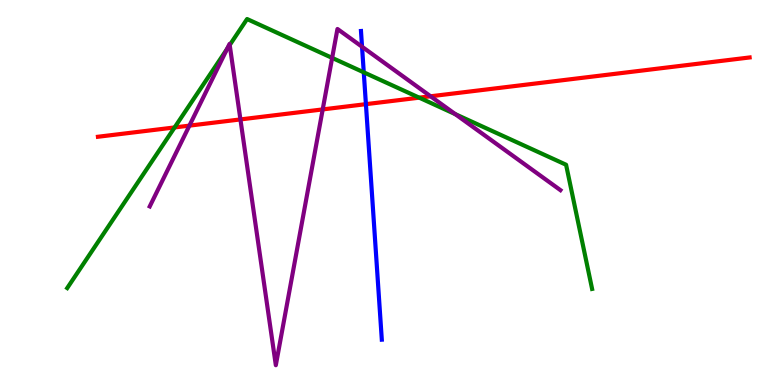[{'lines': ['blue', 'red'], 'intersections': [{'x': 4.72, 'y': 7.29}]}, {'lines': ['green', 'red'], 'intersections': [{'x': 2.25, 'y': 6.69}, {'x': 5.41, 'y': 7.46}]}, {'lines': ['purple', 'red'], 'intersections': [{'x': 2.44, 'y': 6.74}, {'x': 3.1, 'y': 6.9}, {'x': 4.16, 'y': 7.16}, {'x': 5.56, 'y': 7.5}]}, {'lines': ['blue', 'green'], 'intersections': [{'x': 4.69, 'y': 8.12}]}, {'lines': ['blue', 'purple'], 'intersections': [{'x': 4.67, 'y': 8.79}]}, {'lines': ['green', 'purple'], 'intersections': [{'x': 2.93, 'y': 8.73}, {'x': 2.96, 'y': 8.83}, {'x': 4.29, 'y': 8.5}, {'x': 5.87, 'y': 7.04}]}]